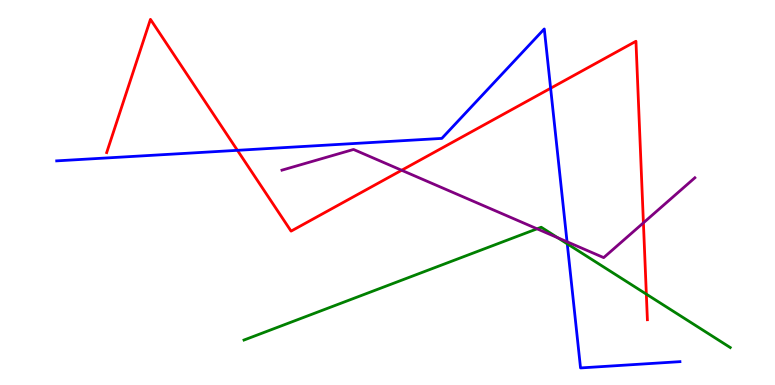[{'lines': ['blue', 'red'], 'intersections': [{'x': 3.06, 'y': 6.1}, {'x': 7.1, 'y': 7.71}]}, {'lines': ['green', 'red'], 'intersections': [{'x': 8.34, 'y': 2.36}]}, {'lines': ['purple', 'red'], 'intersections': [{'x': 5.18, 'y': 5.58}, {'x': 8.3, 'y': 4.21}]}, {'lines': ['blue', 'green'], 'intersections': [{'x': 7.32, 'y': 3.67}]}, {'lines': ['blue', 'purple'], 'intersections': [{'x': 7.32, 'y': 3.72}]}, {'lines': ['green', 'purple'], 'intersections': [{'x': 6.93, 'y': 4.06}, {'x': 7.2, 'y': 3.83}]}]